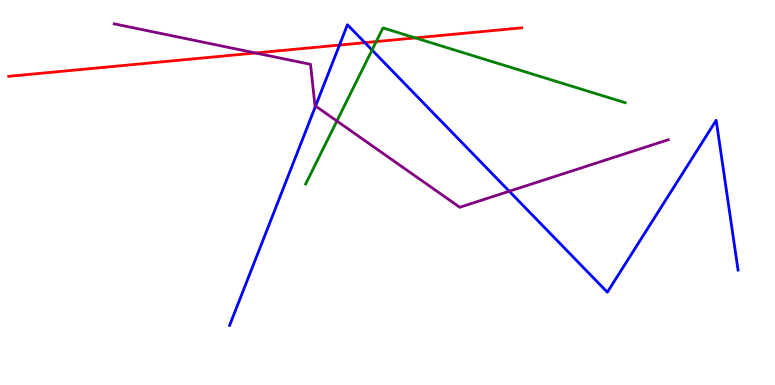[{'lines': ['blue', 'red'], 'intersections': [{'x': 4.38, 'y': 8.83}, {'x': 4.71, 'y': 8.89}]}, {'lines': ['green', 'red'], 'intersections': [{'x': 4.85, 'y': 8.92}, {'x': 5.36, 'y': 9.02}]}, {'lines': ['purple', 'red'], 'intersections': [{'x': 3.3, 'y': 8.62}]}, {'lines': ['blue', 'green'], 'intersections': [{'x': 4.8, 'y': 8.7}]}, {'lines': ['blue', 'purple'], 'intersections': [{'x': 4.07, 'y': 7.25}, {'x': 6.57, 'y': 5.03}]}, {'lines': ['green', 'purple'], 'intersections': [{'x': 4.35, 'y': 6.86}]}]